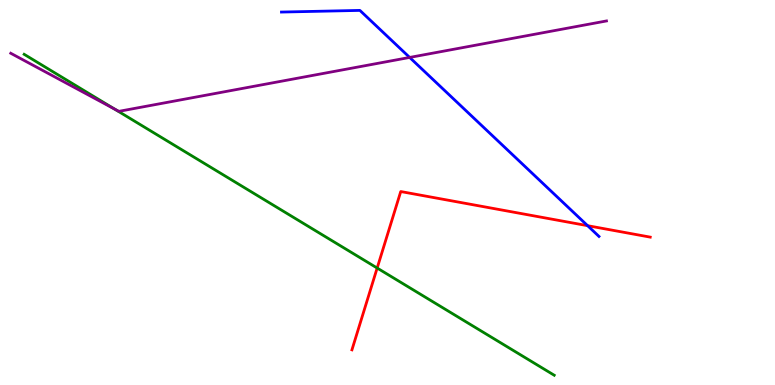[{'lines': ['blue', 'red'], 'intersections': [{'x': 7.58, 'y': 4.14}]}, {'lines': ['green', 'red'], 'intersections': [{'x': 4.87, 'y': 3.04}]}, {'lines': ['purple', 'red'], 'intersections': []}, {'lines': ['blue', 'green'], 'intersections': []}, {'lines': ['blue', 'purple'], 'intersections': [{'x': 5.29, 'y': 8.51}]}, {'lines': ['green', 'purple'], 'intersections': [{'x': 1.48, 'y': 7.17}]}]